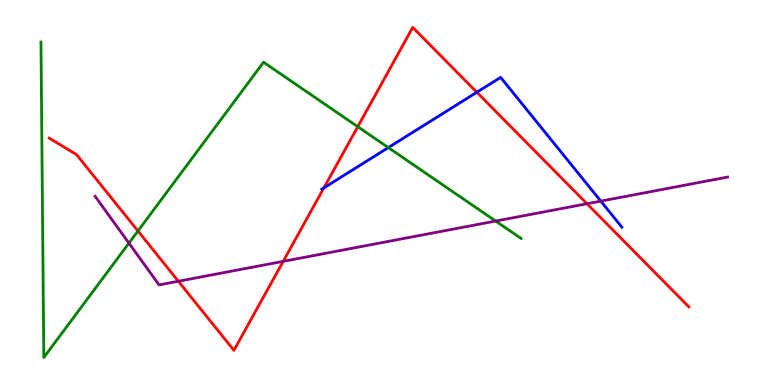[{'lines': ['blue', 'red'], 'intersections': [{'x': 4.18, 'y': 5.12}, {'x': 6.15, 'y': 7.6}]}, {'lines': ['green', 'red'], 'intersections': [{'x': 1.78, 'y': 4.0}, {'x': 4.62, 'y': 6.71}]}, {'lines': ['purple', 'red'], 'intersections': [{'x': 2.3, 'y': 2.7}, {'x': 3.65, 'y': 3.21}, {'x': 7.57, 'y': 4.71}]}, {'lines': ['blue', 'green'], 'intersections': [{'x': 5.01, 'y': 6.17}]}, {'lines': ['blue', 'purple'], 'intersections': [{'x': 7.75, 'y': 4.78}]}, {'lines': ['green', 'purple'], 'intersections': [{'x': 1.66, 'y': 3.68}, {'x': 6.4, 'y': 4.26}]}]